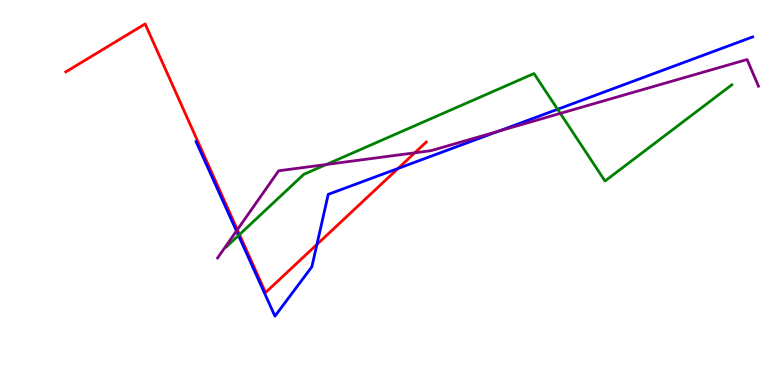[{'lines': ['blue', 'red'], 'intersections': [{'x': 4.09, 'y': 3.65}, {'x': 5.14, 'y': 5.62}]}, {'lines': ['green', 'red'], 'intersections': [{'x': 3.09, 'y': 3.91}]}, {'lines': ['purple', 'red'], 'intersections': [{'x': 3.06, 'y': 4.03}, {'x': 5.35, 'y': 6.03}]}, {'lines': ['blue', 'green'], 'intersections': [{'x': 3.08, 'y': 3.88}, {'x': 7.19, 'y': 7.16}]}, {'lines': ['blue', 'purple'], 'intersections': [{'x': 3.05, 'y': 4.0}, {'x': 6.43, 'y': 6.59}]}, {'lines': ['green', 'purple'], 'intersections': [{'x': 4.21, 'y': 5.73}, {'x': 7.23, 'y': 7.06}]}]